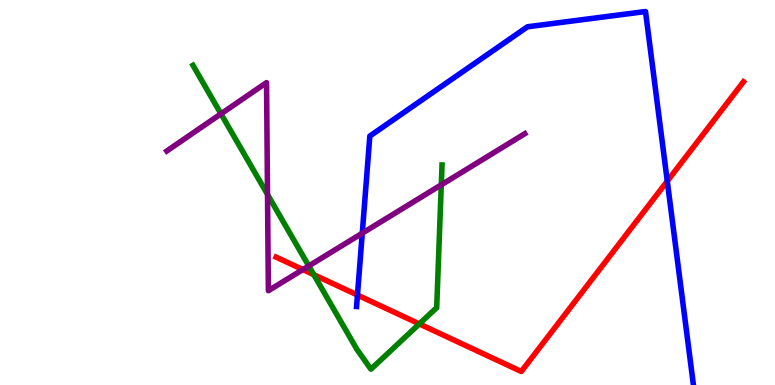[{'lines': ['blue', 'red'], 'intersections': [{'x': 4.61, 'y': 2.34}, {'x': 8.61, 'y': 5.3}]}, {'lines': ['green', 'red'], 'intersections': [{'x': 4.05, 'y': 2.87}, {'x': 5.41, 'y': 1.59}]}, {'lines': ['purple', 'red'], 'intersections': [{'x': 3.91, 'y': 3.0}]}, {'lines': ['blue', 'green'], 'intersections': []}, {'lines': ['blue', 'purple'], 'intersections': [{'x': 4.67, 'y': 3.94}]}, {'lines': ['green', 'purple'], 'intersections': [{'x': 2.85, 'y': 7.04}, {'x': 3.45, 'y': 4.95}, {'x': 3.98, 'y': 3.09}, {'x': 5.69, 'y': 5.2}]}]